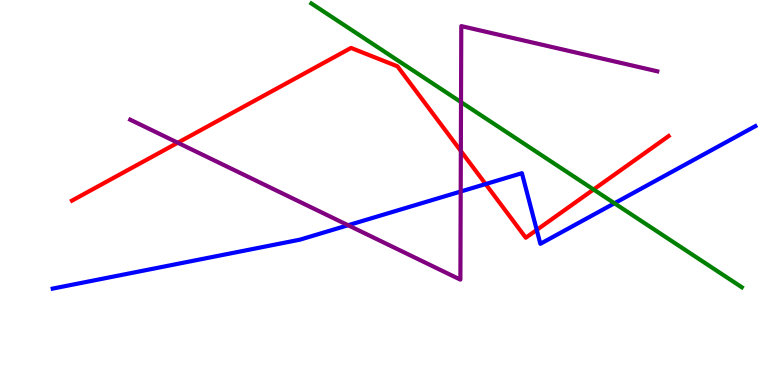[{'lines': ['blue', 'red'], 'intersections': [{'x': 6.27, 'y': 5.22}, {'x': 6.93, 'y': 4.03}]}, {'lines': ['green', 'red'], 'intersections': [{'x': 7.66, 'y': 5.08}]}, {'lines': ['purple', 'red'], 'intersections': [{'x': 2.29, 'y': 6.29}, {'x': 5.95, 'y': 6.08}]}, {'lines': ['blue', 'green'], 'intersections': [{'x': 7.93, 'y': 4.72}]}, {'lines': ['blue', 'purple'], 'intersections': [{'x': 4.49, 'y': 4.15}, {'x': 5.94, 'y': 5.03}]}, {'lines': ['green', 'purple'], 'intersections': [{'x': 5.95, 'y': 7.35}]}]